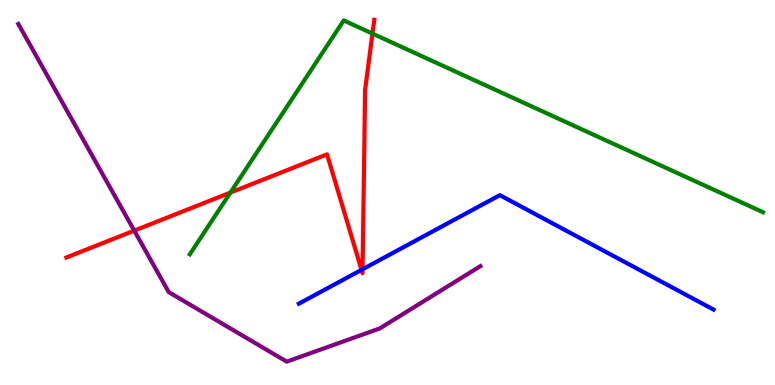[{'lines': ['blue', 'red'], 'intersections': [{'x': 4.66, 'y': 2.99}, {'x': 4.68, 'y': 3.01}]}, {'lines': ['green', 'red'], 'intersections': [{'x': 2.97, 'y': 5.0}, {'x': 4.81, 'y': 9.13}]}, {'lines': ['purple', 'red'], 'intersections': [{'x': 1.73, 'y': 4.01}]}, {'lines': ['blue', 'green'], 'intersections': []}, {'lines': ['blue', 'purple'], 'intersections': []}, {'lines': ['green', 'purple'], 'intersections': []}]